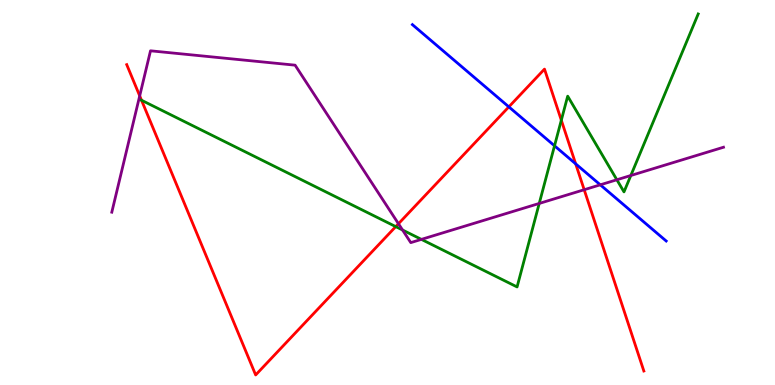[{'lines': ['blue', 'red'], 'intersections': [{'x': 6.57, 'y': 7.22}, {'x': 7.43, 'y': 5.74}]}, {'lines': ['green', 'red'], 'intersections': [{'x': 1.83, 'y': 7.4}, {'x': 5.11, 'y': 4.11}, {'x': 7.24, 'y': 6.88}]}, {'lines': ['purple', 'red'], 'intersections': [{'x': 1.8, 'y': 7.51}, {'x': 5.14, 'y': 4.19}, {'x': 7.54, 'y': 5.07}]}, {'lines': ['blue', 'green'], 'intersections': [{'x': 7.16, 'y': 6.21}]}, {'lines': ['blue', 'purple'], 'intersections': [{'x': 7.75, 'y': 5.2}]}, {'lines': ['green', 'purple'], 'intersections': [{'x': 5.19, 'y': 4.03}, {'x': 5.44, 'y': 3.78}, {'x': 6.96, 'y': 4.72}, {'x': 7.96, 'y': 5.33}, {'x': 8.14, 'y': 5.44}]}]